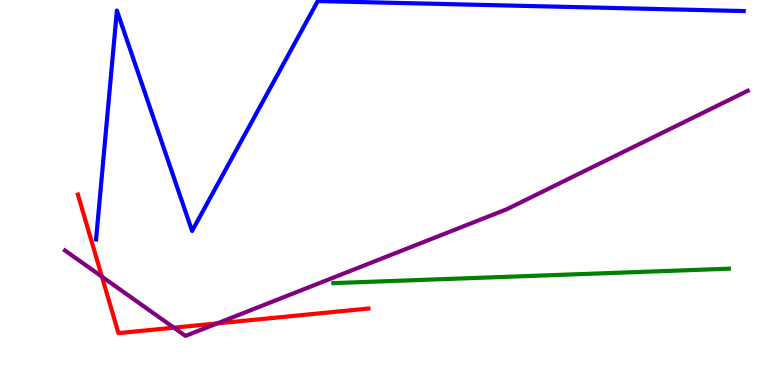[{'lines': ['blue', 'red'], 'intersections': []}, {'lines': ['green', 'red'], 'intersections': []}, {'lines': ['purple', 'red'], 'intersections': [{'x': 1.32, 'y': 2.81}, {'x': 2.24, 'y': 1.49}, {'x': 2.8, 'y': 1.6}]}, {'lines': ['blue', 'green'], 'intersections': []}, {'lines': ['blue', 'purple'], 'intersections': []}, {'lines': ['green', 'purple'], 'intersections': []}]